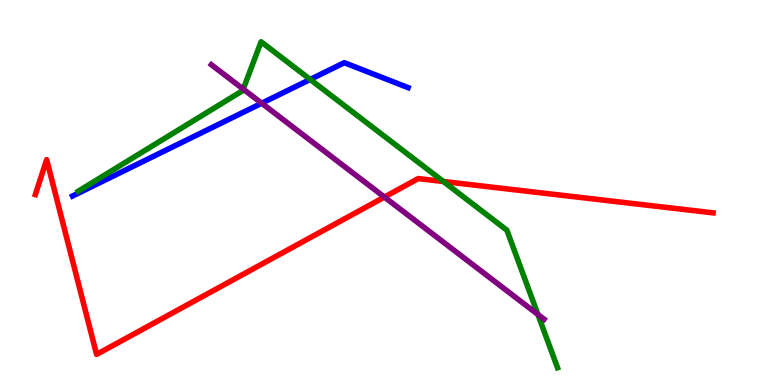[{'lines': ['blue', 'red'], 'intersections': []}, {'lines': ['green', 'red'], 'intersections': [{'x': 5.72, 'y': 5.29}]}, {'lines': ['purple', 'red'], 'intersections': [{'x': 4.96, 'y': 4.88}]}, {'lines': ['blue', 'green'], 'intersections': [{'x': 4.0, 'y': 7.94}]}, {'lines': ['blue', 'purple'], 'intersections': [{'x': 3.38, 'y': 7.32}]}, {'lines': ['green', 'purple'], 'intersections': [{'x': 3.14, 'y': 7.69}, {'x': 6.94, 'y': 1.83}]}]